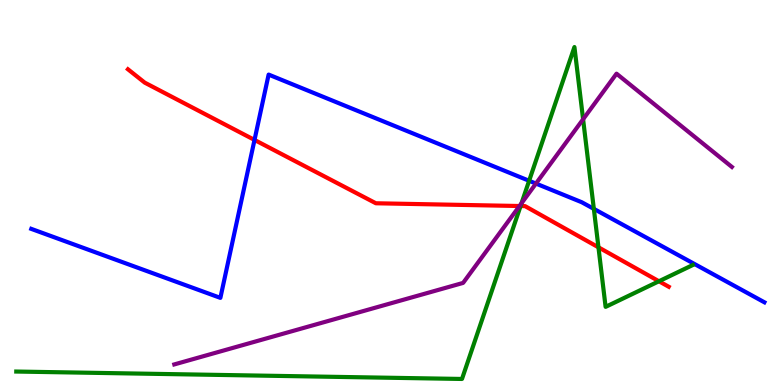[{'lines': ['blue', 'red'], 'intersections': [{'x': 3.28, 'y': 6.37}]}, {'lines': ['green', 'red'], 'intersections': [{'x': 6.72, 'y': 4.65}, {'x': 7.72, 'y': 3.58}, {'x': 8.5, 'y': 2.69}]}, {'lines': ['purple', 'red'], 'intersections': [{'x': 6.7, 'y': 4.65}]}, {'lines': ['blue', 'green'], 'intersections': [{'x': 6.83, 'y': 5.3}, {'x': 7.66, 'y': 4.57}]}, {'lines': ['blue', 'purple'], 'intersections': [{'x': 6.92, 'y': 5.23}]}, {'lines': ['green', 'purple'], 'intersections': [{'x': 6.73, 'y': 4.72}, {'x': 7.52, 'y': 6.9}]}]